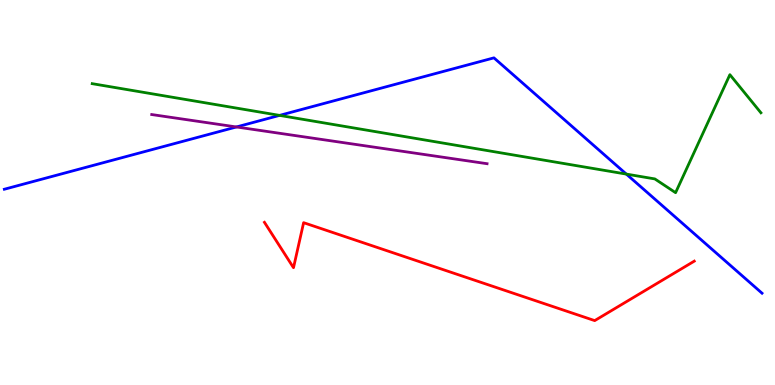[{'lines': ['blue', 'red'], 'intersections': []}, {'lines': ['green', 'red'], 'intersections': []}, {'lines': ['purple', 'red'], 'intersections': []}, {'lines': ['blue', 'green'], 'intersections': [{'x': 3.61, 'y': 7.0}, {'x': 8.08, 'y': 5.48}]}, {'lines': ['blue', 'purple'], 'intersections': [{'x': 3.05, 'y': 6.7}]}, {'lines': ['green', 'purple'], 'intersections': []}]